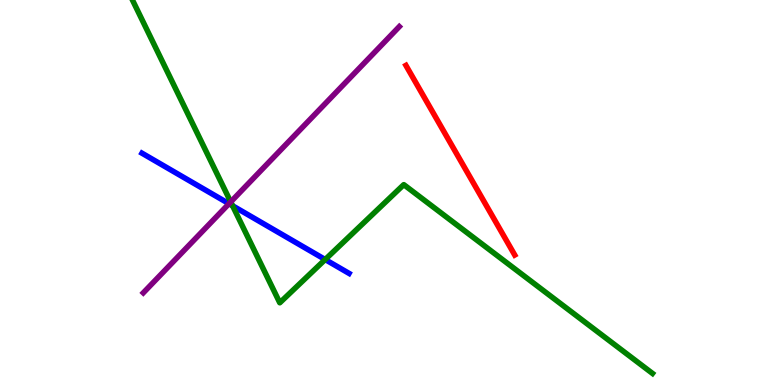[{'lines': ['blue', 'red'], 'intersections': []}, {'lines': ['green', 'red'], 'intersections': []}, {'lines': ['purple', 'red'], 'intersections': []}, {'lines': ['blue', 'green'], 'intersections': [{'x': 3.0, 'y': 4.66}, {'x': 4.2, 'y': 3.26}]}, {'lines': ['blue', 'purple'], 'intersections': [{'x': 2.95, 'y': 4.71}]}, {'lines': ['green', 'purple'], 'intersections': [{'x': 2.98, 'y': 4.76}]}]